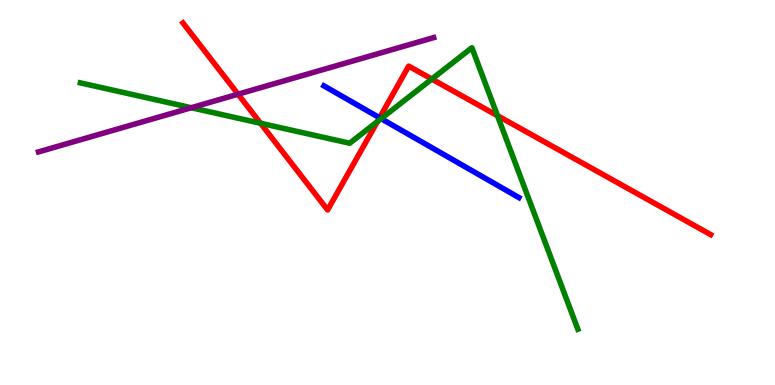[{'lines': ['blue', 'red'], 'intersections': [{'x': 4.9, 'y': 6.94}]}, {'lines': ['green', 'red'], 'intersections': [{'x': 3.36, 'y': 6.8}, {'x': 4.87, 'y': 6.84}, {'x': 5.57, 'y': 7.95}, {'x': 6.42, 'y': 7.0}]}, {'lines': ['purple', 'red'], 'intersections': [{'x': 3.07, 'y': 7.55}]}, {'lines': ['blue', 'green'], 'intersections': [{'x': 4.92, 'y': 6.92}]}, {'lines': ['blue', 'purple'], 'intersections': []}, {'lines': ['green', 'purple'], 'intersections': [{'x': 2.47, 'y': 7.2}]}]